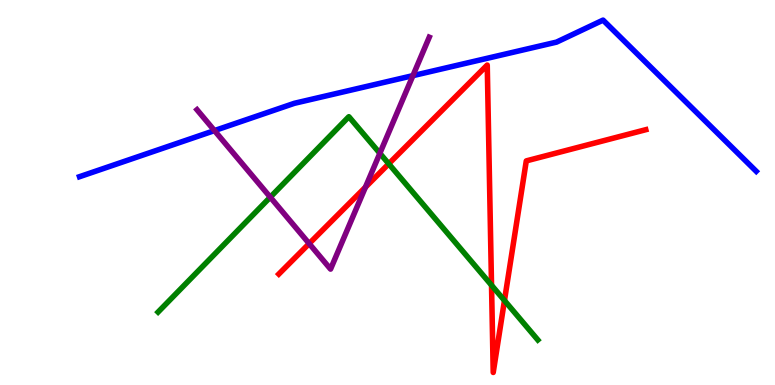[{'lines': ['blue', 'red'], 'intersections': []}, {'lines': ['green', 'red'], 'intersections': [{'x': 5.02, 'y': 5.75}, {'x': 6.34, 'y': 2.59}, {'x': 6.51, 'y': 2.19}]}, {'lines': ['purple', 'red'], 'intersections': [{'x': 3.99, 'y': 3.67}, {'x': 4.72, 'y': 5.14}]}, {'lines': ['blue', 'green'], 'intersections': []}, {'lines': ['blue', 'purple'], 'intersections': [{'x': 2.77, 'y': 6.61}, {'x': 5.33, 'y': 8.04}]}, {'lines': ['green', 'purple'], 'intersections': [{'x': 3.49, 'y': 4.88}, {'x': 4.9, 'y': 6.02}]}]